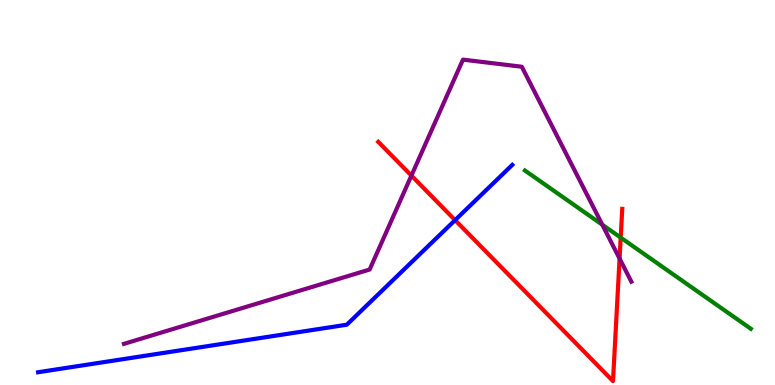[{'lines': ['blue', 'red'], 'intersections': [{'x': 5.87, 'y': 4.28}]}, {'lines': ['green', 'red'], 'intersections': [{'x': 8.01, 'y': 3.83}]}, {'lines': ['purple', 'red'], 'intersections': [{'x': 5.31, 'y': 5.44}, {'x': 7.99, 'y': 3.28}]}, {'lines': ['blue', 'green'], 'intersections': []}, {'lines': ['blue', 'purple'], 'intersections': []}, {'lines': ['green', 'purple'], 'intersections': [{'x': 7.77, 'y': 4.16}]}]